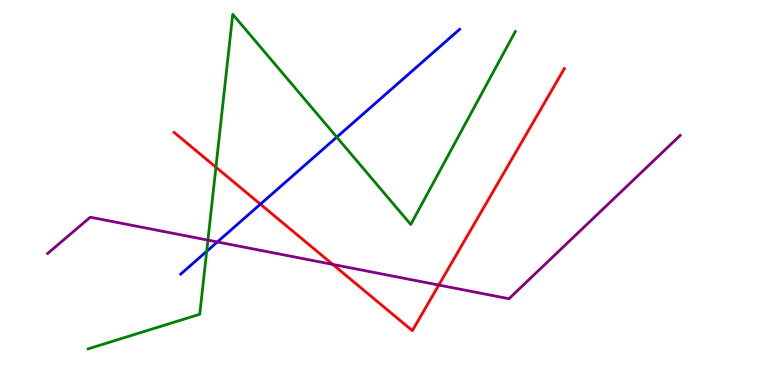[{'lines': ['blue', 'red'], 'intersections': [{'x': 3.36, 'y': 4.7}]}, {'lines': ['green', 'red'], 'intersections': [{'x': 2.79, 'y': 5.66}]}, {'lines': ['purple', 'red'], 'intersections': [{'x': 4.29, 'y': 3.13}, {'x': 5.66, 'y': 2.6}]}, {'lines': ['blue', 'green'], 'intersections': [{'x': 2.67, 'y': 3.47}, {'x': 4.35, 'y': 6.44}]}, {'lines': ['blue', 'purple'], 'intersections': [{'x': 2.8, 'y': 3.72}]}, {'lines': ['green', 'purple'], 'intersections': [{'x': 2.68, 'y': 3.76}]}]